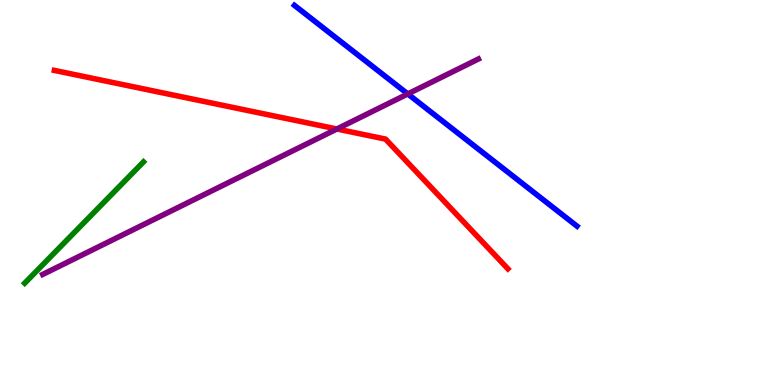[{'lines': ['blue', 'red'], 'intersections': []}, {'lines': ['green', 'red'], 'intersections': []}, {'lines': ['purple', 'red'], 'intersections': [{'x': 4.35, 'y': 6.65}]}, {'lines': ['blue', 'green'], 'intersections': []}, {'lines': ['blue', 'purple'], 'intersections': [{'x': 5.26, 'y': 7.56}]}, {'lines': ['green', 'purple'], 'intersections': []}]